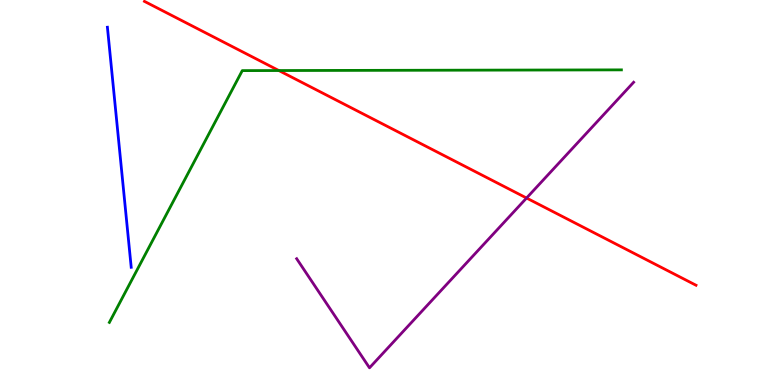[{'lines': ['blue', 'red'], 'intersections': []}, {'lines': ['green', 'red'], 'intersections': [{'x': 3.6, 'y': 8.17}]}, {'lines': ['purple', 'red'], 'intersections': [{'x': 6.79, 'y': 4.86}]}, {'lines': ['blue', 'green'], 'intersections': []}, {'lines': ['blue', 'purple'], 'intersections': []}, {'lines': ['green', 'purple'], 'intersections': []}]